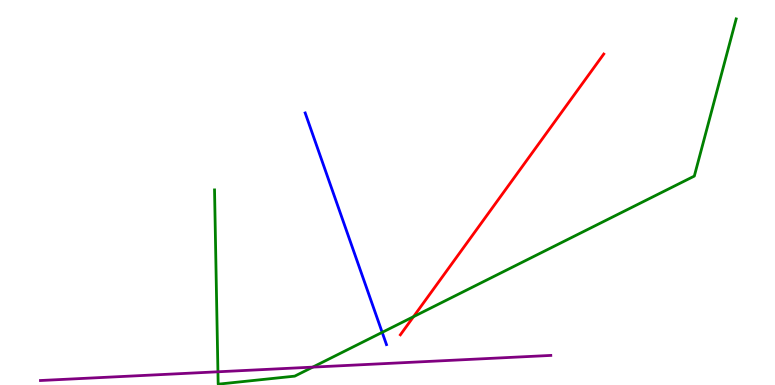[{'lines': ['blue', 'red'], 'intersections': []}, {'lines': ['green', 'red'], 'intersections': [{'x': 5.34, 'y': 1.77}]}, {'lines': ['purple', 'red'], 'intersections': []}, {'lines': ['blue', 'green'], 'intersections': [{'x': 4.93, 'y': 1.37}]}, {'lines': ['blue', 'purple'], 'intersections': []}, {'lines': ['green', 'purple'], 'intersections': [{'x': 2.81, 'y': 0.343}, {'x': 4.04, 'y': 0.464}]}]